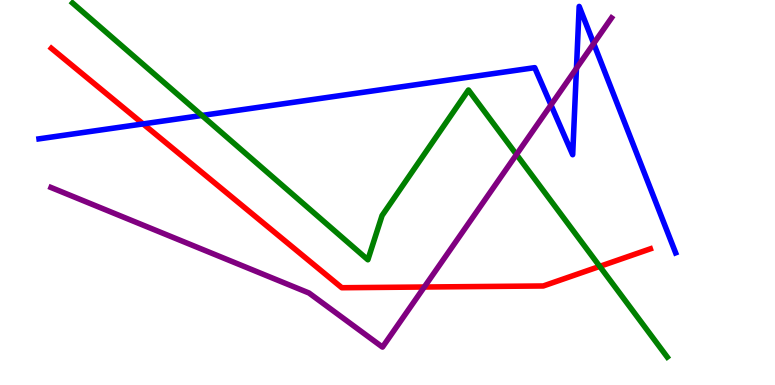[{'lines': ['blue', 'red'], 'intersections': [{'x': 1.85, 'y': 6.78}]}, {'lines': ['green', 'red'], 'intersections': [{'x': 7.74, 'y': 3.08}]}, {'lines': ['purple', 'red'], 'intersections': [{'x': 5.47, 'y': 2.55}]}, {'lines': ['blue', 'green'], 'intersections': [{'x': 2.61, 'y': 7.0}]}, {'lines': ['blue', 'purple'], 'intersections': [{'x': 7.11, 'y': 7.27}, {'x': 7.44, 'y': 8.23}, {'x': 7.66, 'y': 8.87}]}, {'lines': ['green', 'purple'], 'intersections': [{'x': 6.66, 'y': 5.99}]}]